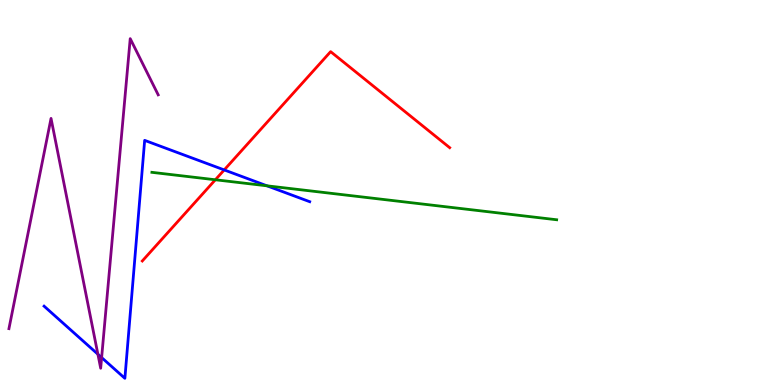[{'lines': ['blue', 'red'], 'intersections': [{'x': 2.89, 'y': 5.59}]}, {'lines': ['green', 'red'], 'intersections': [{'x': 2.78, 'y': 5.33}]}, {'lines': ['purple', 'red'], 'intersections': []}, {'lines': ['blue', 'green'], 'intersections': [{'x': 3.44, 'y': 5.17}]}, {'lines': ['blue', 'purple'], 'intersections': [{'x': 1.26, 'y': 0.8}, {'x': 1.31, 'y': 0.713}]}, {'lines': ['green', 'purple'], 'intersections': []}]